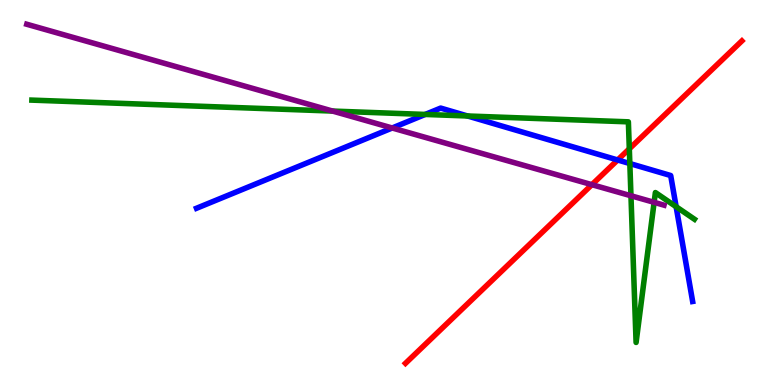[{'lines': ['blue', 'red'], 'intersections': [{'x': 7.97, 'y': 5.84}]}, {'lines': ['green', 'red'], 'intersections': [{'x': 8.12, 'y': 6.13}]}, {'lines': ['purple', 'red'], 'intersections': [{'x': 7.64, 'y': 5.2}]}, {'lines': ['blue', 'green'], 'intersections': [{'x': 5.49, 'y': 7.03}, {'x': 6.03, 'y': 6.99}, {'x': 8.13, 'y': 5.75}, {'x': 8.72, 'y': 4.63}]}, {'lines': ['blue', 'purple'], 'intersections': [{'x': 5.06, 'y': 6.68}]}, {'lines': ['green', 'purple'], 'intersections': [{'x': 4.29, 'y': 7.12}, {'x': 8.14, 'y': 4.92}, {'x': 8.44, 'y': 4.74}]}]